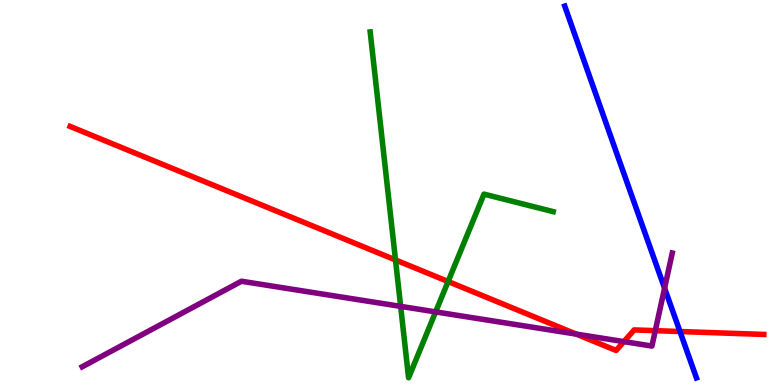[{'lines': ['blue', 'red'], 'intersections': [{'x': 8.77, 'y': 1.39}]}, {'lines': ['green', 'red'], 'intersections': [{'x': 5.1, 'y': 3.25}, {'x': 5.78, 'y': 2.69}]}, {'lines': ['purple', 'red'], 'intersections': [{'x': 7.44, 'y': 1.32}, {'x': 8.05, 'y': 1.13}, {'x': 8.46, 'y': 1.41}]}, {'lines': ['blue', 'green'], 'intersections': []}, {'lines': ['blue', 'purple'], 'intersections': [{'x': 8.58, 'y': 2.52}]}, {'lines': ['green', 'purple'], 'intersections': [{'x': 5.17, 'y': 2.04}, {'x': 5.62, 'y': 1.9}]}]